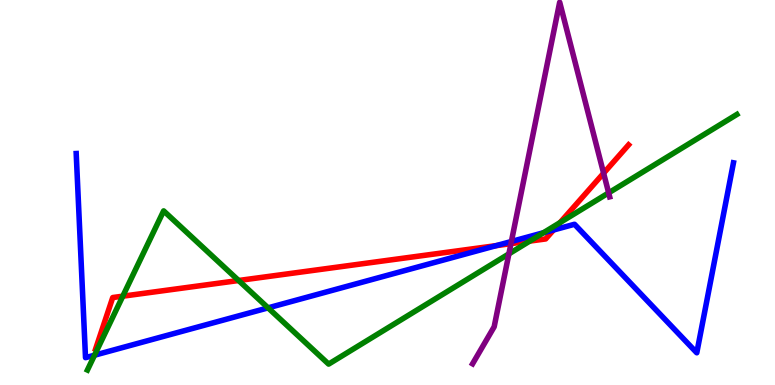[{'lines': ['blue', 'red'], 'intersections': [{'x': 6.4, 'y': 3.62}, {'x': 7.14, 'y': 4.03}]}, {'lines': ['green', 'red'], 'intersections': [{'x': 1.58, 'y': 2.31}, {'x': 3.08, 'y': 2.71}, {'x': 6.84, 'y': 3.74}, {'x': 7.23, 'y': 4.22}]}, {'lines': ['purple', 'red'], 'intersections': [{'x': 6.59, 'y': 3.67}, {'x': 7.79, 'y': 5.5}]}, {'lines': ['blue', 'green'], 'intersections': [{'x': 1.22, 'y': 0.774}, {'x': 3.46, 'y': 2.0}, {'x': 7.01, 'y': 3.95}]}, {'lines': ['blue', 'purple'], 'intersections': [{'x': 6.6, 'y': 3.73}]}, {'lines': ['green', 'purple'], 'intersections': [{'x': 6.57, 'y': 3.41}, {'x': 7.85, 'y': 4.99}]}]